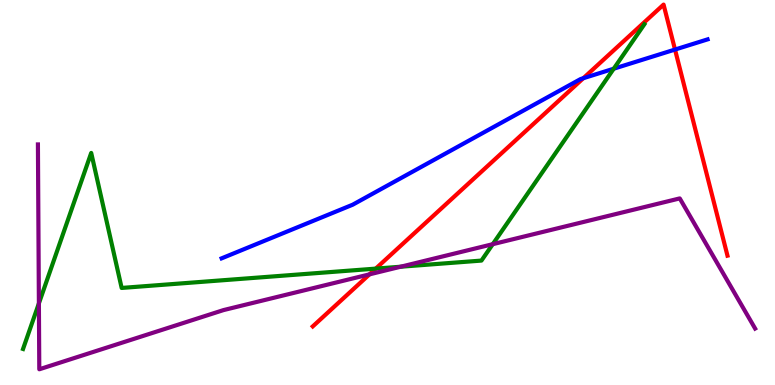[{'lines': ['blue', 'red'], 'intersections': [{'x': 7.53, 'y': 7.97}, {'x': 8.71, 'y': 8.71}]}, {'lines': ['green', 'red'], 'intersections': [{'x': 4.85, 'y': 3.02}]}, {'lines': ['purple', 'red'], 'intersections': [{'x': 4.77, 'y': 2.87}]}, {'lines': ['blue', 'green'], 'intersections': [{'x': 7.92, 'y': 8.22}]}, {'lines': ['blue', 'purple'], 'intersections': []}, {'lines': ['green', 'purple'], 'intersections': [{'x': 0.502, 'y': 2.12}, {'x': 5.17, 'y': 3.07}, {'x': 6.36, 'y': 3.66}]}]